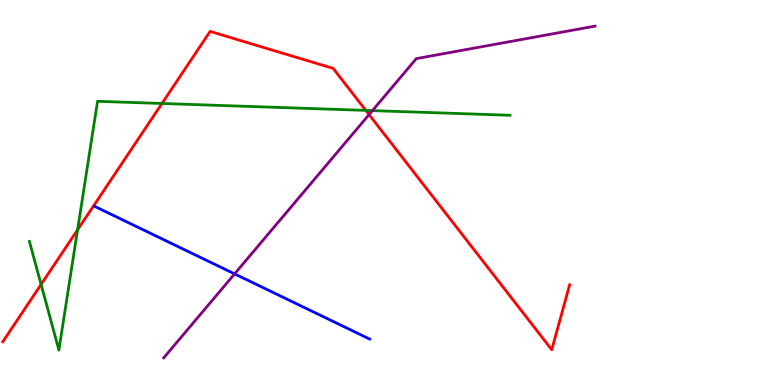[{'lines': ['blue', 'red'], 'intersections': []}, {'lines': ['green', 'red'], 'intersections': [{'x': 0.53, 'y': 2.61}, {'x': 1.0, 'y': 4.03}, {'x': 2.09, 'y': 7.31}, {'x': 4.72, 'y': 7.13}]}, {'lines': ['purple', 'red'], 'intersections': [{'x': 4.76, 'y': 7.02}]}, {'lines': ['blue', 'green'], 'intersections': []}, {'lines': ['blue', 'purple'], 'intersections': [{'x': 3.03, 'y': 2.89}]}, {'lines': ['green', 'purple'], 'intersections': [{'x': 4.81, 'y': 7.13}]}]